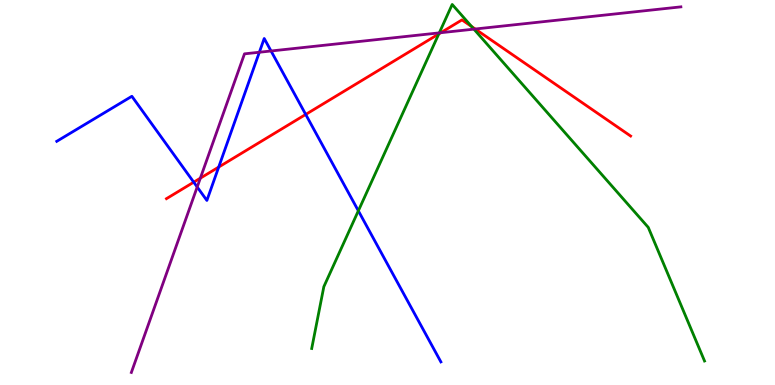[{'lines': ['blue', 'red'], 'intersections': [{'x': 2.5, 'y': 5.27}, {'x': 2.82, 'y': 5.66}, {'x': 3.94, 'y': 7.03}]}, {'lines': ['green', 'red'], 'intersections': [{'x': 5.66, 'y': 9.12}, {'x': 6.08, 'y': 9.31}]}, {'lines': ['purple', 'red'], 'intersections': [{'x': 2.59, 'y': 5.37}, {'x': 5.69, 'y': 9.15}, {'x': 6.13, 'y': 9.25}]}, {'lines': ['blue', 'green'], 'intersections': [{'x': 4.62, 'y': 4.52}]}, {'lines': ['blue', 'purple'], 'intersections': [{'x': 2.54, 'y': 5.14}, {'x': 3.35, 'y': 8.64}, {'x': 3.5, 'y': 8.68}]}, {'lines': ['green', 'purple'], 'intersections': [{'x': 5.67, 'y': 9.15}, {'x': 6.11, 'y': 9.24}]}]